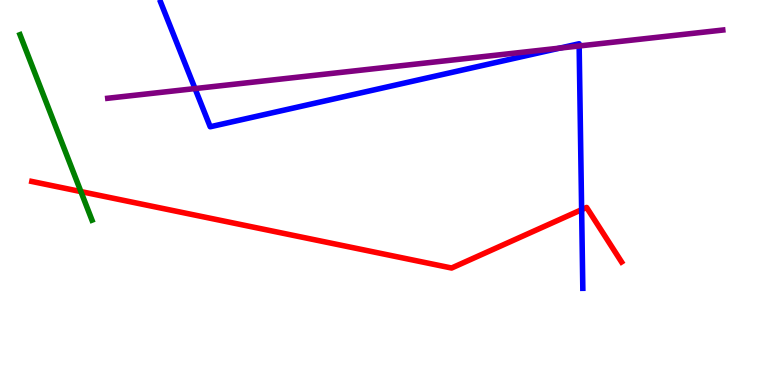[{'lines': ['blue', 'red'], 'intersections': [{'x': 7.5, 'y': 4.55}]}, {'lines': ['green', 'red'], 'intersections': [{'x': 1.04, 'y': 5.02}]}, {'lines': ['purple', 'red'], 'intersections': []}, {'lines': ['blue', 'green'], 'intersections': []}, {'lines': ['blue', 'purple'], 'intersections': [{'x': 2.52, 'y': 7.7}, {'x': 7.22, 'y': 8.75}, {'x': 7.47, 'y': 8.81}]}, {'lines': ['green', 'purple'], 'intersections': []}]